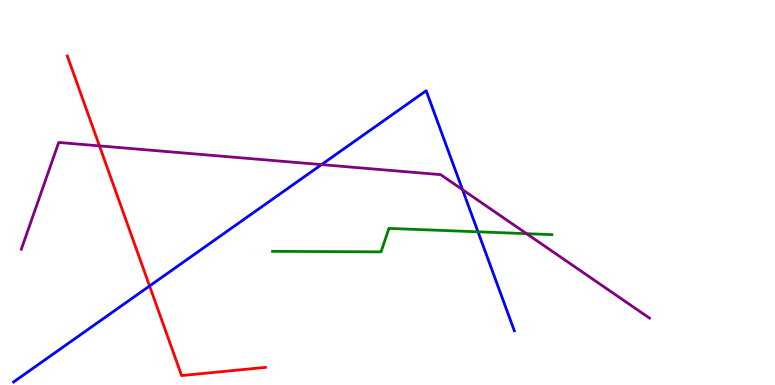[{'lines': ['blue', 'red'], 'intersections': [{'x': 1.93, 'y': 2.57}]}, {'lines': ['green', 'red'], 'intersections': []}, {'lines': ['purple', 'red'], 'intersections': [{'x': 1.28, 'y': 6.21}]}, {'lines': ['blue', 'green'], 'intersections': [{'x': 6.17, 'y': 3.98}]}, {'lines': ['blue', 'purple'], 'intersections': [{'x': 4.15, 'y': 5.72}, {'x': 5.97, 'y': 5.07}]}, {'lines': ['green', 'purple'], 'intersections': [{'x': 6.79, 'y': 3.93}]}]